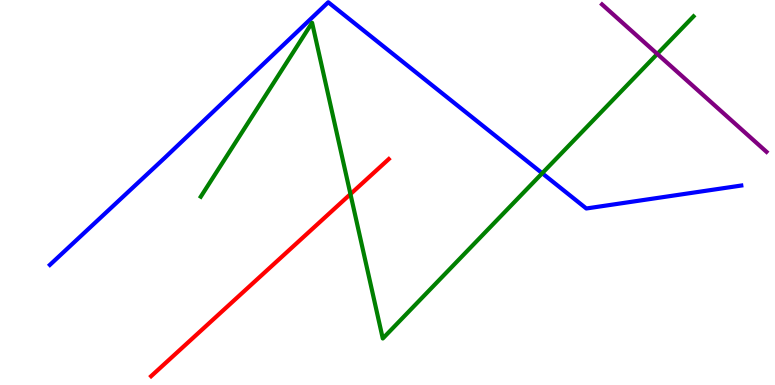[{'lines': ['blue', 'red'], 'intersections': []}, {'lines': ['green', 'red'], 'intersections': [{'x': 4.52, 'y': 4.96}]}, {'lines': ['purple', 'red'], 'intersections': []}, {'lines': ['blue', 'green'], 'intersections': [{'x': 7.0, 'y': 5.5}]}, {'lines': ['blue', 'purple'], 'intersections': []}, {'lines': ['green', 'purple'], 'intersections': [{'x': 8.48, 'y': 8.6}]}]